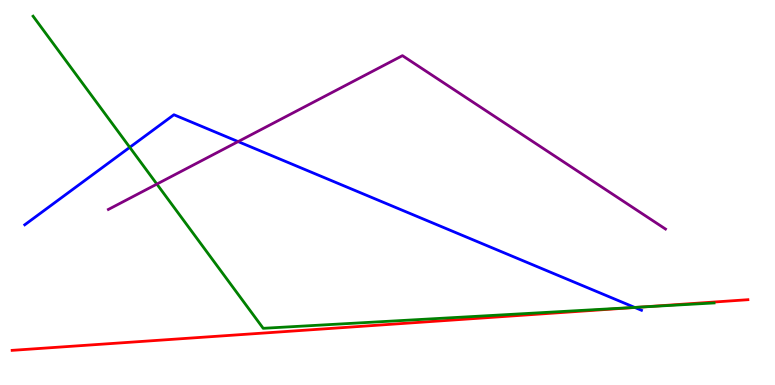[{'lines': ['blue', 'red'], 'intersections': [{'x': 8.19, 'y': 2.01}]}, {'lines': ['green', 'red'], 'intersections': [{'x': 8.27, 'y': 2.02}]}, {'lines': ['purple', 'red'], 'intersections': []}, {'lines': ['blue', 'green'], 'intersections': [{'x': 1.67, 'y': 6.17}, {'x': 8.19, 'y': 2.02}]}, {'lines': ['blue', 'purple'], 'intersections': [{'x': 3.07, 'y': 6.32}]}, {'lines': ['green', 'purple'], 'intersections': [{'x': 2.02, 'y': 5.22}]}]